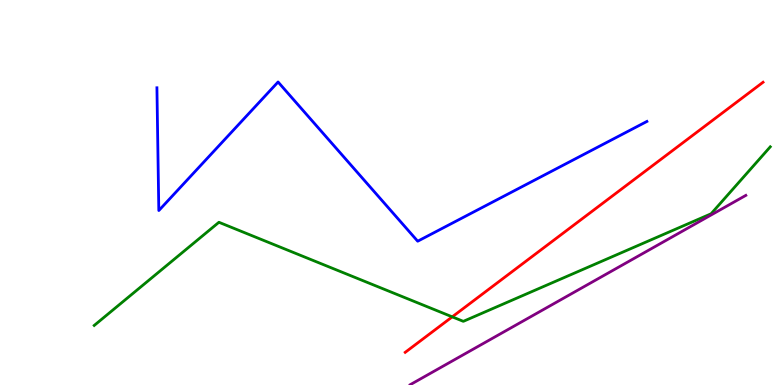[{'lines': ['blue', 'red'], 'intersections': []}, {'lines': ['green', 'red'], 'intersections': [{'x': 5.84, 'y': 1.77}]}, {'lines': ['purple', 'red'], 'intersections': []}, {'lines': ['blue', 'green'], 'intersections': []}, {'lines': ['blue', 'purple'], 'intersections': []}, {'lines': ['green', 'purple'], 'intersections': []}]